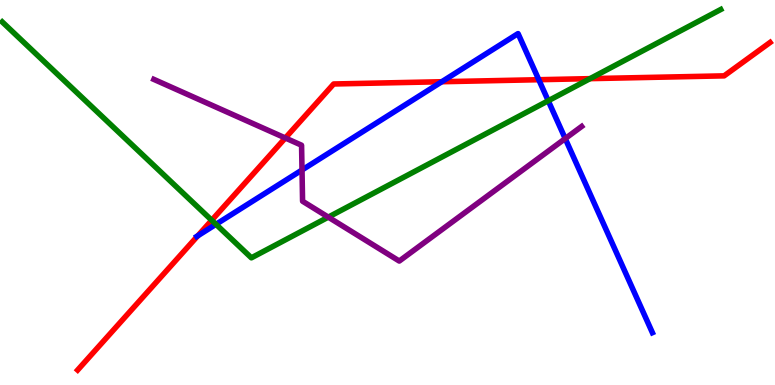[{'lines': ['blue', 'red'], 'intersections': [{'x': 2.55, 'y': 3.88}, {'x': 5.7, 'y': 7.88}, {'x': 6.95, 'y': 7.93}]}, {'lines': ['green', 'red'], 'intersections': [{'x': 2.73, 'y': 4.28}, {'x': 7.61, 'y': 7.96}]}, {'lines': ['purple', 'red'], 'intersections': [{'x': 3.68, 'y': 6.42}]}, {'lines': ['blue', 'green'], 'intersections': [{'x': 2.79, 'y': 4.17}, {'x': 7.07, 'y': 7.38}]}, {'lines': ['blue', 'purple'], 'intersections': [{'x': 3.9, 'y': 5.58}, {'x': 7.29, 'y': 6.4}]}, {'lines': ['green', 'purple'], 'intersections': [{'x': 4.24, 'y': 4.36}]}]